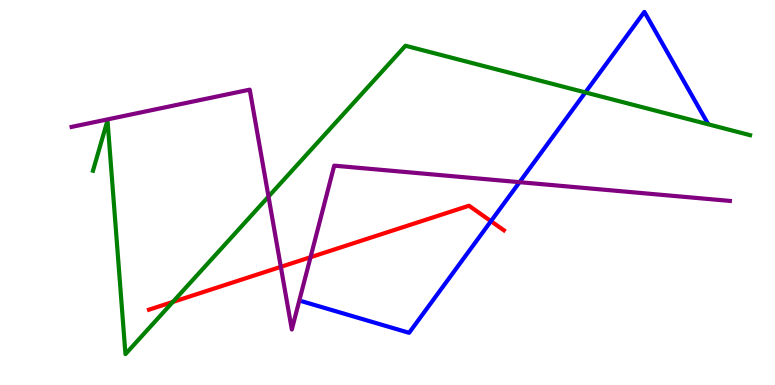[{'lines': ['blue', 'red'], 'intersections': [{'x': 6.33, 'y': 4.26}]}, {'lines': ['green', 'red'], 'intersections': [{'x': 2.23, 'y': 2.16}]}, {'lines': ['purple', 'red'], 'intersections': [{'x': 3.62, 'y': 3.07}, {'x': 4.01, 'y': 3.32}]}, {'lines': ['blue', 'green'], 'intersections': [{'x': 7.55, 'y': 7.6}]}, {'lines': ['blue', 'purple'], 'intersections': [{'x': 6.7, 'y': 5.27}]}, {'lines': ['green', 'purple'], 'intersections': [{'x': 3.46, 'y': 4.89}]}]